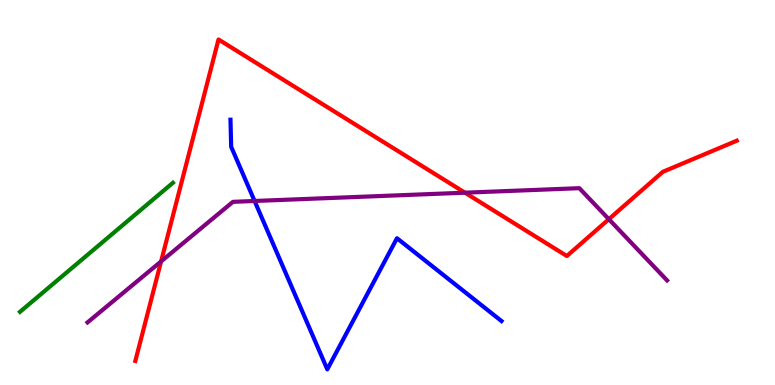[{'lines': ['blue', 'red'], 'intersections': []}, {'lines': ['green', 'red'], 'intersections': []}, {'lines': ['purple', 'red'], 'intersections': [{'x': 2.08, 'y': 3.21}, {'x': 6.0, 'y': 5.0}, {'x': 7.86, 'y': 4.31}]}, {'lines': ['blue', 'green'], 'intersections': []}, {'lines': ['blue', 'purple'], 'intersections': [{'x': 3.28, 'y': 4.78}]}, {'lines': ['green', 'purple'], 'intersections': []}]